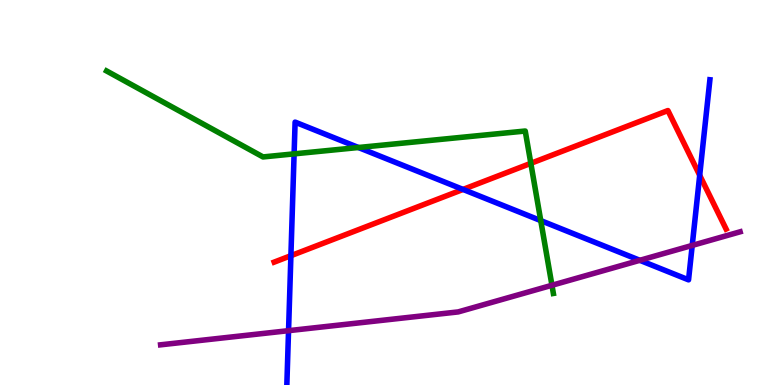[{'lines': ['blue', 'red'], 'intersections': [{'x': 3.75, 'y': 3.36}, {'x': 5.97, 'y': 5.08}, {'x': 9.03, 'y': 5.45}]}, {'lines': ['green', 'red'], 'intersections': [{'x': 6.85, 'y': 5.76}]}, {'lines': ['purple', 'red'], 'intersections': []}, {'lines': ['blue', 'green'], 'intersections': [{'x': 3.79, 'y': 6.0}, {'x': 4.62, 'y': 6.17}, {'x': 6.98, 'y': 4.27}]}, {'lines': ['blue', 'purple'], 'intersections': [{'x': 3.72, 'y': 1.41}, {'x': 8.26, 'y': 3.24}, {'x': 8.93, 'y': 3.63}]}, {'lines': ['green', 'purple'], 'intersections': [{'x': 7.12, 'y': 2.59}]}]